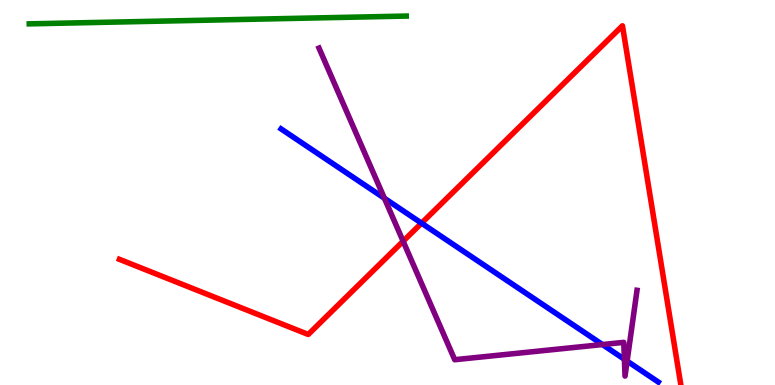[{'lines': ['blue', 'red'], 'intersections': [{'x': 5.44, 'y': 4.2}]}, {'lines': ['green', 'red'], 'intersections': []}, {'lines': ['purple', 'red'], 'intersections': [{'x': 5.2, 'y': 3.73}]}, {'lines': ['blue', 'green'], 'intersections': []}, {'lines': ['blue', 'purple'], 'intersections': [{'x': 4.96, 'y': 4.85}, {'x': 7.77, 'y': 1.05}, {'x': 8.06, 'y': 0.668}, {'x': 8.09, 'y': 0.621}]}, {'lines': ['green', 'purple'], 'intersections': []}]